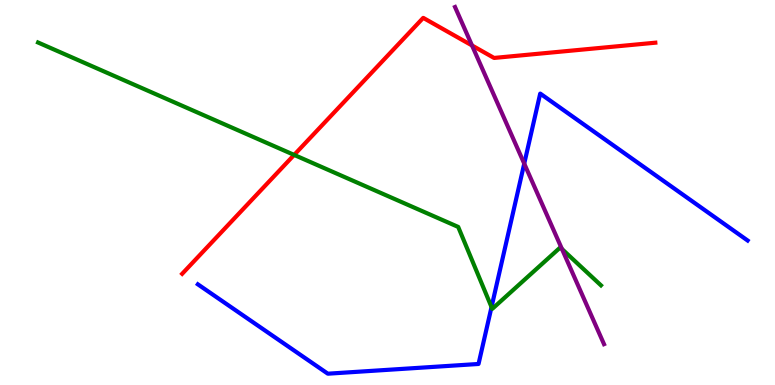[{'lines': ['blue', 'red'], 'intersections': []}, {'lines': ['green', 'red'], 'intersections': [{'x': 3.8, 'y': 5.98}]}, {'lines': ['purple', 'red'], 'intersections': [{'x': 6.09, 'y': 8.82}]}, {'lines': ['blue', 'green'], 'intersections': [{'x': 6.34, 'y': 2.02}]}, {'lines': ['blue', 'purple'], 'intersections': [{'x': 6.76, 'y': 5.75}]}, {'lines': ['green', 'purple'], 'intersections': [{'x': 7.25, 'y': 3.53}]}]